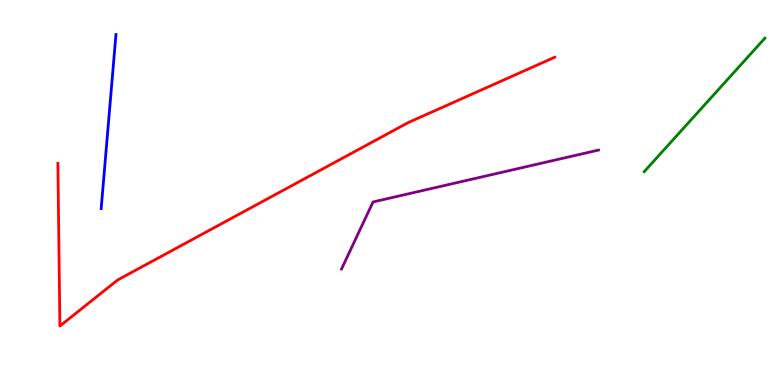[{'lines': ['blue', 'red'], 'intersections': []}, {'lines': ['green', 'red'], 'intersections': []}, {'lines': ['purple', 'red'], 'intersections': []}, {'lines': ['blue', 'green'], 'intersections': []}, {'lines': ['blue', 'purple'], 'intersections': []}, {'lines': ['green', 'purple'], 'intersections': []}]